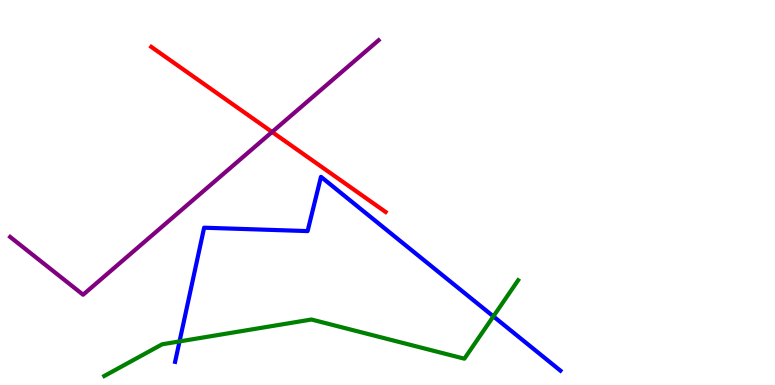[{'lines': ['blue', 'red'], 'intersections': []}, {'lines': ['green', 'red'], 'intersections': []}, {'lines': ['purple', 'red'], 'intersections': [{'x': 3.51, 'y': 6.57}]}, {'lines': ['blue', 'green'], 'intersections': [{'x': 2.32, 'y': 1.13}, {'x': 6.37, 'y': 1.78}]}, {'lines': ['blue', 'purple'], 'intersections': []}, {'lines': ['green', 'purple'], 'intersections': []}]